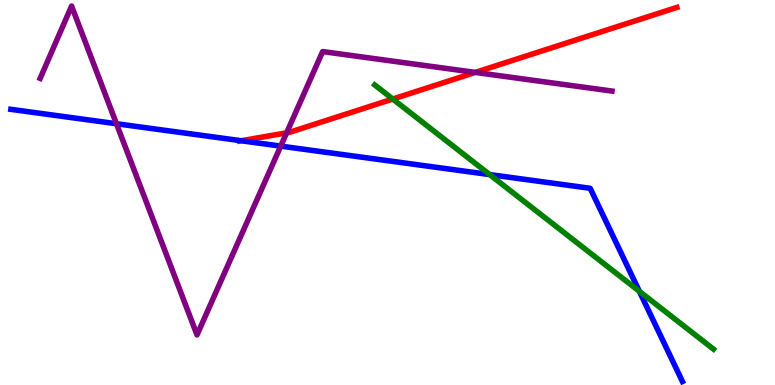[{'lines': ['blue', 'red'], 'intersections': [{'x': 3.11, 'y': 6.34}]}, {'lines': ['green', 'red'], 'intersections': [{'x': 5.07, 'y': 7.43}]}, {'lines': ['purple', 'red'], 'intersections': [{'x': 3.7, 'y': 6.55}, {'x': 6.13, 'y': 8.12}]}, {'lines': ['blue', 'green'], 'intersections': [{'x': 6.32, 'y': 5.47}, {'x': 8.25, 'y': 2.43}]}, {'lines': ['blue', 'purple'], 'intersections': [{'x': 1.5, 'y': 6.79}, {'x': 3.62, 'y': 6.2}]}, {'lines': ['green', 'purple'], 'intersections': []}]